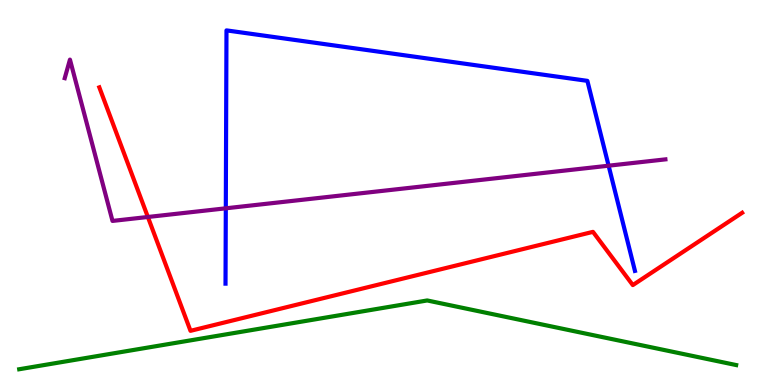[{'lines': ['blue', 'red'], 'intersections': []}, {'lines': ['green', 'red'], 'intersections': []}, {'lines': ['purple', 'red'], 'intersections': [{'x': 1.91, 'y': 4.36}]}, {'lines': ['blue', 'green'], 'intersections': []}, {'lines': ['blue', 'purple'], 'intersections': [{'x': 2.91, 'y': 4.59}, {'x': 7.85, 'y': 5.7}]}, {'lines': ['green', 'purple'], 'intersections': []}]